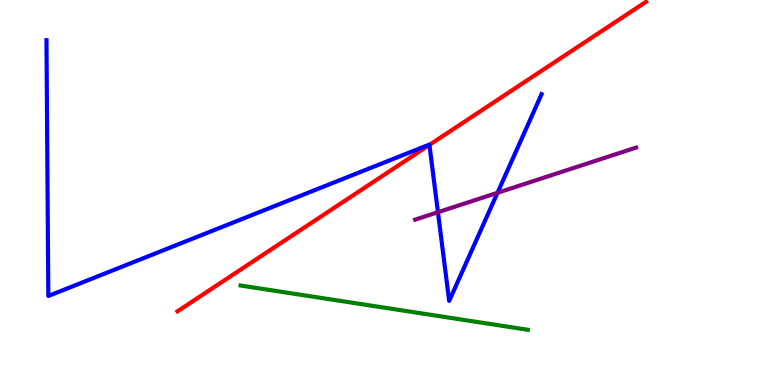[{'lines': ['blue', 'red'], 'intersections': [{'x': 5.54, 'y': 6.24}]}, {'lines': ['green', 'red'], 'intersections': []}, {'lines': ['purple', 'red'], 'intersections': []}, {'lines': ['blue', 'green'], 'intersections': []}, {'lines': ['blue', 'purple'], 'intersections': [{'x': 5.65, 'y': 4.49}, {'x': 6.42, 'y': 4.99}]}, {'lines': ['green', 'purple'], 'intersections': []}]